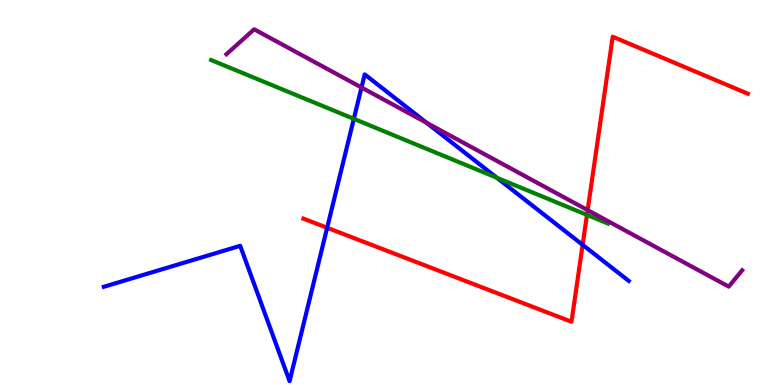[{'lines': ['blue', 'red'], 'intersections': [{'x': 4.22, 'y': 4.08}, {'x': 7.52, 'y': 3.64}]}, {'lines': ['green', 'red'], 'intersections': [{'x': 7.57, 'y': 4.42}]}, {'lines': ['purple', 'red'], 'intersections': [{'x': 7.58, 'y': 4.54}]}, {'lines': ['blue', 'green'], 'intersections': [{'x': 4.57, 'y': 6.91}, {'x': 6.41, 'y': 5.38}]}, {'lines': ['blue', 'purple'], 'intersections': [{'x': 4.66, 'y': 7.73}, {'x': 5.5, 'y': 6.81}]}, {'lines': ['green', 'purple'], 'intersections': []}]